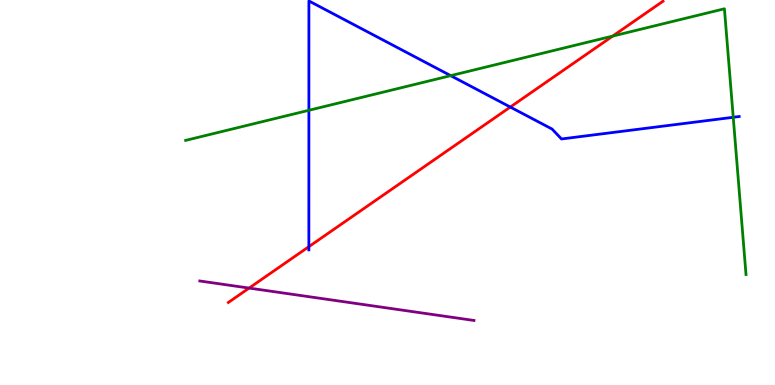[{'lines': ['blue', 'red'], 'intersections': [{'x': 3.99, 'y': 3.59}, {'x': 6.58, 'y': 7.22}]}, {'lines': ['green', 'red'], 'intersections': [{'x': 7.91, 'y': 9.06}]}, {'lines': ['purple', 'red'], 'intersections': [{'x': 3.21, 'y': 2.52}]}, {'lines': ['blue', 'green'], 'intersections': [{'x': 3.99, 'y': 7.14}, {'x': 5.82, 'y': 8.03}, {'x': 9.46, 'y': 6.95}]}, {'lines': ['blue', 'purple'], 'intersections': []}, {'lines': ['green', 'purple'], 'intersections': []}]